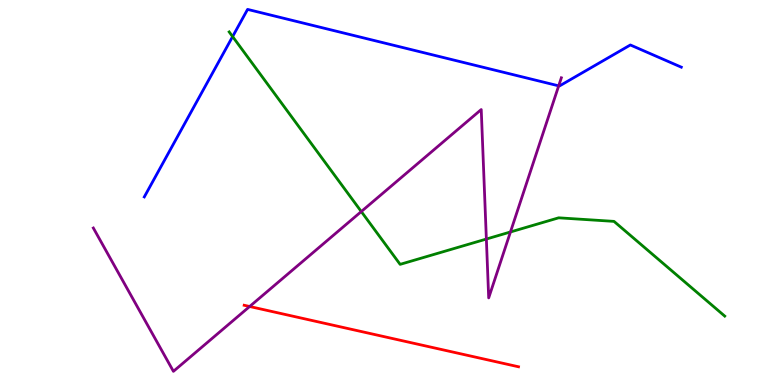[{'lines': ['blue', 'red'], 'intersections': []}, {'lines': ['green', 'red'], 'intersections': []}, {'lines': ['purple', 'red'], 'intersections': [{'x': 3.22, 'y': 2.04}]}, {'lines': ['blue', 'green'], 'intersections': [{'x': 3.0, 'y': 9.05}]}, {'lines': ['blue', 'purple'], 'intersections': [{'x': 7.21, 'y': 7.77}]}, {'lines': ['green', 'purple'], 'intersections': [{'x': 4.66, 'y': 4.51}, {'x': 6.28, 'y': 3.79}, {'x': 6.59, 'y': 3.97}]}]